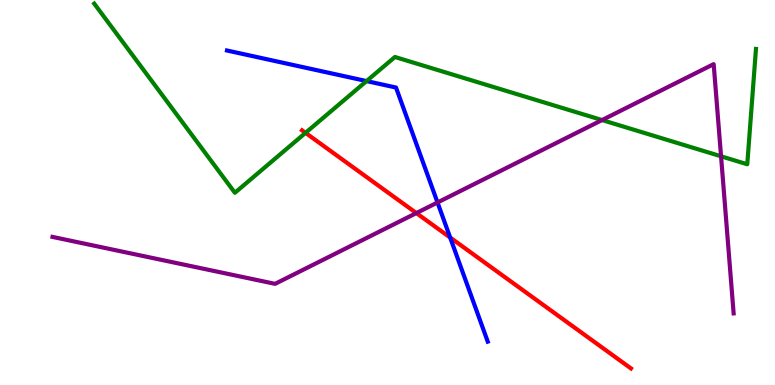[{'lines': ['blue', 'red'], 'intersections': [{'x': 5.81, 'y': 3.83}]}, {'lines': ['green', 'red'], 'intersections': [{'x': 3.94, 'y': 6.55}]}, {'lines': ['purple', 'red'], 'intersections': [{'x': 5.37, 'y': 4.47}]}, {'lines': ['blue', 'green'], 'intersections': [{'x': 4.73, 'y': 7.89}]}, {'lines': ['blue', 'purple'], 'intersections': [{'x': 5.65, 'y': 4.74}]}, {'lines': ['green', 'purple'], 'intersections': [{'x': 7.77, 'y': 6.88}, {'x': 9.3, 'y': 5.94}]}]